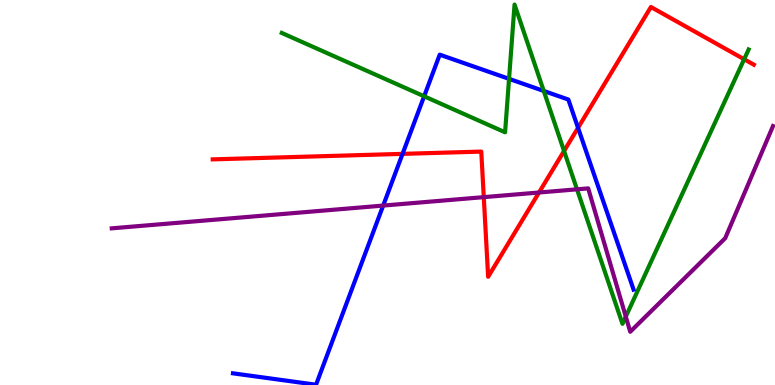[{'lines': ['blue', 'red'], 'intersections': [{'x': 5.19, 'y': 6.0}, {'x': 7.46, 'y': 6.68}]}, {'lines': ['green', 'red'], 'intersections': [{'x': 7.28, 'y': 6.08}, {'x': 9.6, 'y': 8.46}]}, {'lines': ['purple', 'red'], 'intersections': [{'x': 6.24, 'y': 4.88}, {'x': 6.95, 'y': 5.0}]}, {'lines': ['blue', 'green'], 'intersections': [{'x': 5.47, 'y': 7.5}, {'x': 6.57, 'y': 7.95}, {'x': 7.02, 'y': 7.64}]}, {'lines': ['blue', 'purple'], 'intersections': [{'x': 4.94, 'y': 4.66}]}, {'lines': ['green', 'purple'], 'intersections': [{'x': 7.45, 'y': 5.08}, {'x': 8.07, 'y': 1.78}]}]